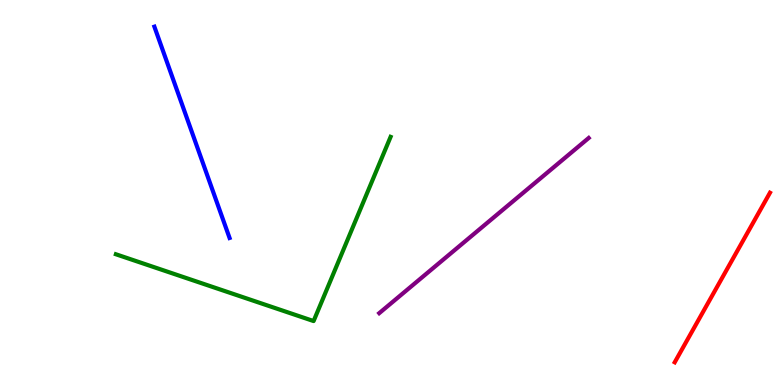[{'lines': ['blue', 'red'], 'intersections': []}, {'lines': ['green', 'red'], 'intersections': []}, {'lines': ['purple', 'red'], 'intersections': []}, {'lines': ['blue', 'green'], 'intersections': []}, {'lines': ['blue', 'purple'], 'intersections': []}, {'lines': ['green', 'purple'], 'intersections': []}]